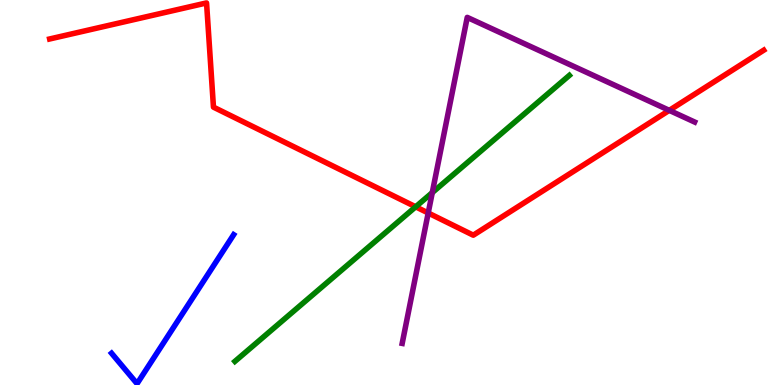[{'lines': ['blue', 'red'], 'intersections': []}, {'lines': ['green', 'red'], 'intersections': [{'x': 5.36, 'y': 4.63}]}, {'lines': ['purple', 'red'], 'intersections': [{'x': 5.53, 'y': 4.47}, {'x': 8.64, 'y': 7.13}]}, {'lines': ['blue', 'green'], 'intersections': []}, {'lines': ['blue', 'purple'], 'intersections': []}, {'lines': ['green', 'purple'], 'intersections': [{'x': 5.58, 'y': 5.0}]}]